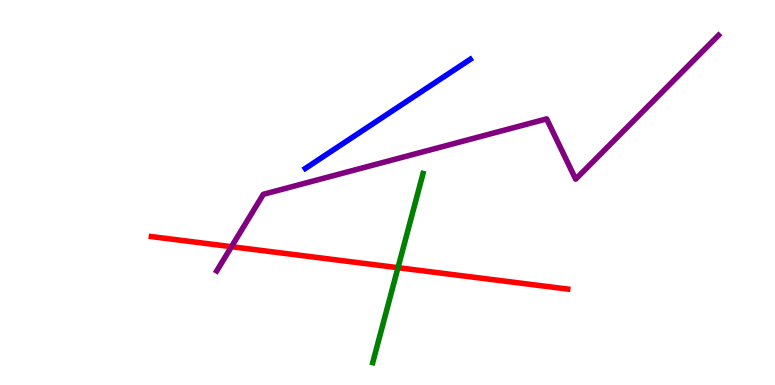[{'lines': ['blue', 'red'], 'intersections': []}, {'lines': ['green', 'red'], 'intersections': [{'x': 5.14, 'y': 3.05}]}, {'lines': ['purple', 'red'], 'intersections': [{'x': 2.99, 'y': 3.59}]}, {'lines': ['blue', 'green'], 'intersections': []}, {'lines': ['blue', 'purple'], 'intersections': []}, {'lines': ['green', 'purple'], 'intersections': []}]